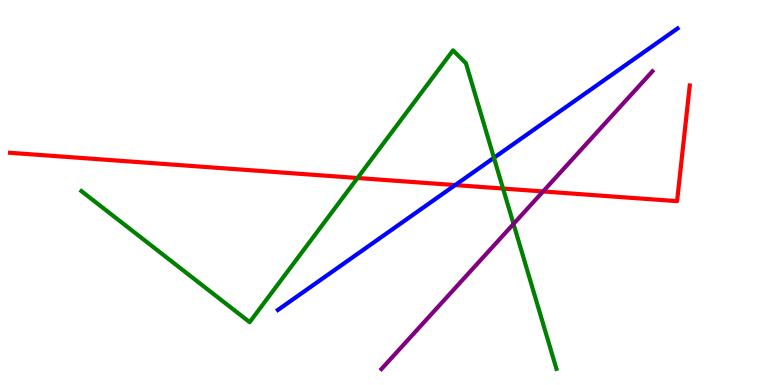[{'lines': ['blue', 'red'], 'intersections': [{'x': 5.87, 'y': 5.19}]}, {'lines': ['green', 'red'], 'intersections': [{'x': 4.61, 'y': 5.38}, {'x': 6.49, 'y': 5.1}]}, {'lines': ['purple', 'red'], 'intersections': [{'x': 7.01, 'y': 5.03}]}, {'lines': ['blue', 'green'], 'intersections': [{'x': 6.37, 'y': 5.9}]}, {'lines': ['blue', 'purple'], 'intersections': []}, {'lines': ['green', 'purple'], 'intersections': [{'x': 6.63, 'y': 4.18}]}]